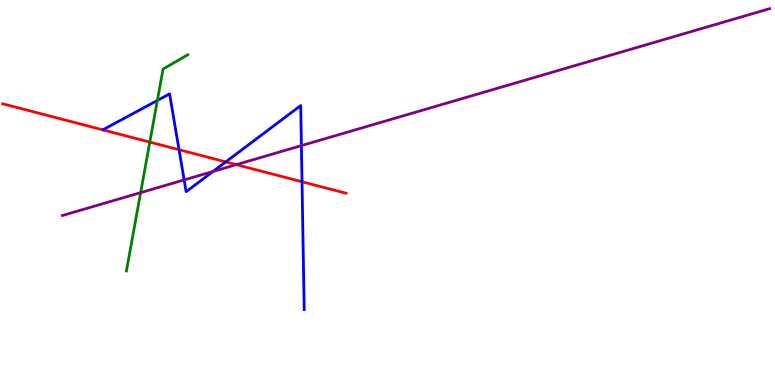[{'lines': ['blue', 'red'], 'intersections': [{'x': 2.31, 'y': 6.11}, {'x': 2.91, 'y': 5.8}, {'x': 3.9, 'y': 5.28}]}, {'lines': ['green', 'red'], 'intersections': [{'x': 1.93, 'y': 6.31}]}, {'lines': ['purple', 'red'], 'intersections': [{'x': 3.05, 'y': 5.72}]}, {'lines': ['blue', 'green'], 'intersections': [{'x': 2.03, 'y': 7.39}]}, {'lines': ['blue', 'purple'], 'intersections': [{'x': 2.38, 'y': 5.33}, {'x': 2.75, 'y': 5.55}, {'x': 3.89, 'y': 6.22}]}, {'lines': ['green', 'purple'], 'intersections': [{'x': 1.81, 'y': 5.0}]}]